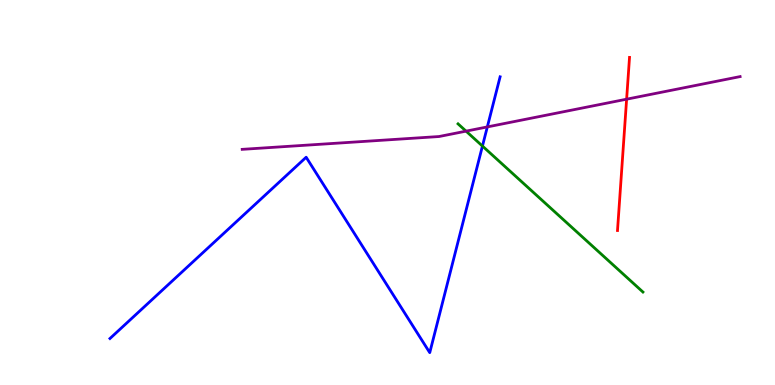[{'lines': ['blue', 'red'], 'intersections': []}, {'lines': ['green', 'red'], 'intersections': []}, {'lines': ['purple', 'red'], 'intersections': [{'x': 8.09, 'y': 7.42}]}, {'lines': ['blue', 'green'], 'intersections': [{'x': 6.23, 'y': 6.21}]}, {'lines': ['blue', 'purple'], 'intersections': [{'x': 6.29, 'y': 6.7}]}, {'lines': ['green', 'purple'], 'intersections': [{'x': 6.01, 'y': 6.59}]}]